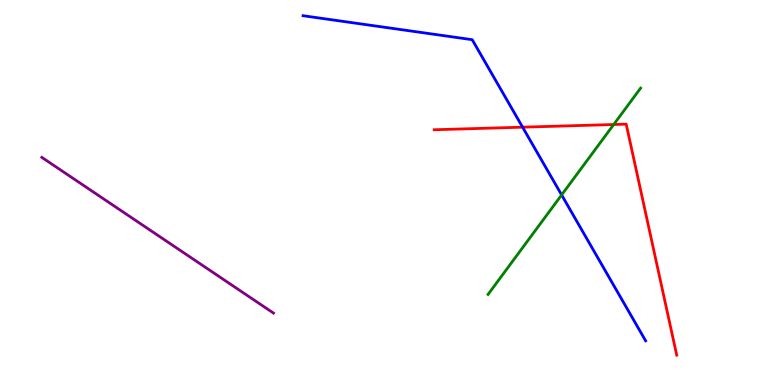[{'lines': ['blue', 'red'], 'intersections': [{'x': 6.74, 'y': 6.7}]}, {'lines': ['green', 'red'], 'intersections': [{'x': 7.92, 'y': 6.77}]}, {'lines': ['purple', 'red'], 'intersections': []}, {'lines': ['blue', 'green'], 'intersections': [{'x': 7.25, 'y': 4.94}]}, {'lines': ['blue', 'purple'], 'intersections': []}, {'lines': ['green', 'purple'], 'intersections': []}]